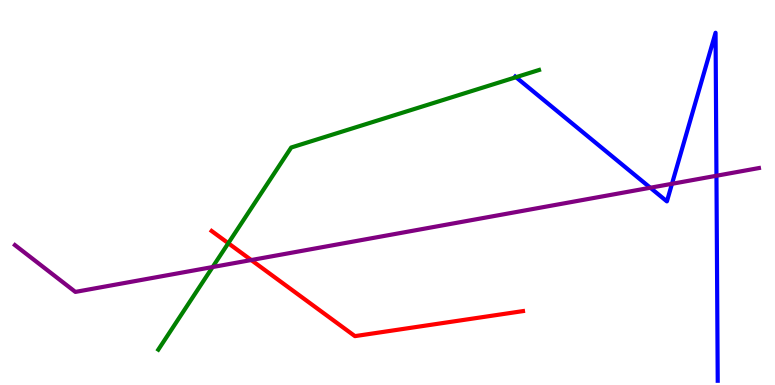[{'lines': ['blue', 'red'], 'intersections': []}, {'lines': ['green', 'red'], 'intersections': [{'x': 2.95, 'y': 3.68}]}, {'lines': ['purple', 'red'], 'intersections': [{'x': 3.24, 'y': 3.25}]}, {'lines': ['blue', 'green'], 'intersections': [{'x': 6.66, 'y': 7.99}]}, {'lines': ['blue', 'purple'], 'intersections': [{'x': 8.39, 'y': 5.12}, {'x': 8.67, 'y': 5.23}, {'x': 9.24, 'y': 5.44}]}, {'lines': ['green', 'purple'], 'intersections': [{'x': 2.74, 'y': 3.06}]}]